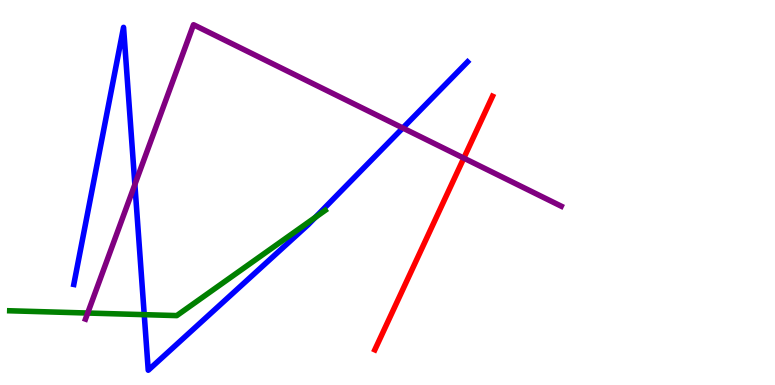[{'lines': ['blue', 'red'], 'intersections': []}, {'lines': ['green', 'red'], 'intersections': []}, {'lines': ['purple', 'red'], 'intersections': [{'x': 5.98, 'y': 5.89}]}, {'lines': ['blue', 'green'], 'intersections': [{'x': 1.86, 'y': 1.83}, {'x': 4.07, 'y': 4.36}]}, {'lines': ['blue', 'purple'], 'intersections': [{'x': 1.74, 'y': 5.21}, {'x': 5.2, 'y': 6.68}]}, {'lines': ['green', 'purple'], 'intersections': [{'x': 1.13, 'y': 1.87}]}]